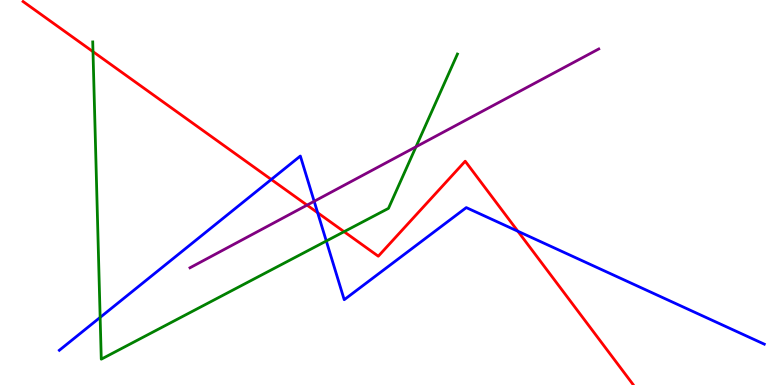[{'lines': ['blue', 'red'], 'intersections': [{'x': 3.5, 'y': 5.34}, {'x': 4.1, 'y': 4.47}, {'x': 6.68, 'y': 3.99}]}, {'lines': ['green', 'red'], 'intersections': [{'x': 1.2, 'y': 8.66}, {'x': 4.44, 'y': 3.98}]}, {'lines': ['purple', 'red'], 'intersections': [{'x': 3.96, 'y': 4.67}]}, {'lines': ['blue', 'green'], 'intersections': [{'x': 1.29, 'y': 1.76}, {'x': 4.21, 'y': 3.74}]}, {'lines': ['blue', 'purple'], 'intersections': [{'x': 4.05, 'y': 4.77}]}, {'lines': ['green', 'purple'], 'intersections': [{'x': 5.37, 'y': 6.19}]}]